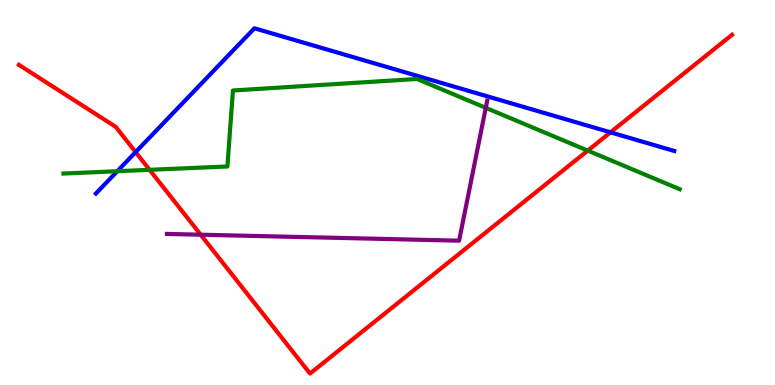[{'lines': ['blue', 'red'], 'intersections': [{'x': 1.75, 'y': 6.05}, {'x': 7.88, 'y': 6.56}]}, {'lines': ['green', 'red'], 'intersections': [{'x': 1.93, 'y': 5.59}, {'x': 7.58, 'y': 6.09}]}, {'lines': ['purple', 'red'], 'intersections': [{'x': 2.59, 'y': 3.9}]}, {'lines': ['blue', 'green'], 'intersections': [{'x': 1.51, 'y': 5.55}]}, {'lines': ['blue', 'purple'], 'intersections': []}, {'lines': ['green', 'purple'], 'intersections': [{'x': 6.27, 'y': 7.2}]}]